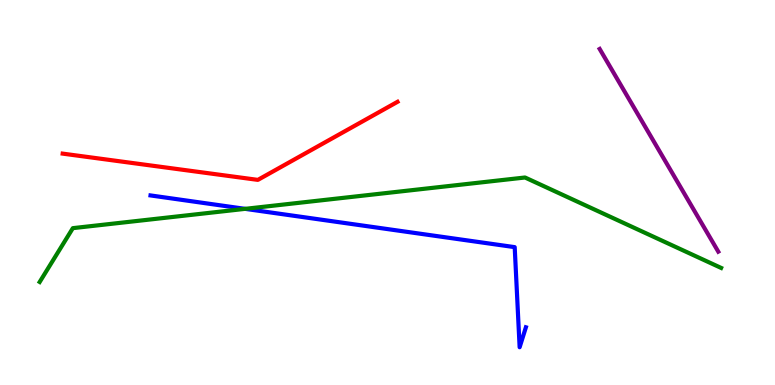[{'lines': ['blue', 'red'], 'intersections': []}, {'lines': ['green', 'red'], 'intersections': []}, {'lines': ['purple', 'red'], 'intersections': []}, {'lines': ['blue', 'green'], 'intersections': [{'x': 3.16, 'y': 4.58}]}, {'lines': ['blue', 'purple'], 'intersections': []}, {'lines': ['green', 'purple'], 'intersections': []}]